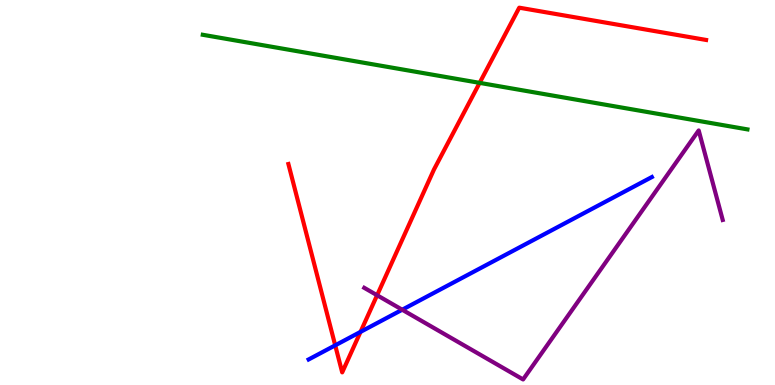[{'lines': ['blue', 'red'], 'intersections': [{'x': 4.33, 'y': 1.03}, {'x': 4.65, 'y': 1.38}]}, {'lines': ['green', 'red'], 'intersections': [{'x': 6.19, 'y': 7.85}]}, {'lines': ['purple', 'red'], 'intersections': [{'x': 4.87, 'y': 2.33}]}, {'lines': ['blue', 'green'], 'intersections': []}, {'lines': ['blue', 'purple'], 'intersections': [{'x': 5.19, 'y': 1.96}]}, {'lines': ['green', 'purple'], 'intersections': []}]